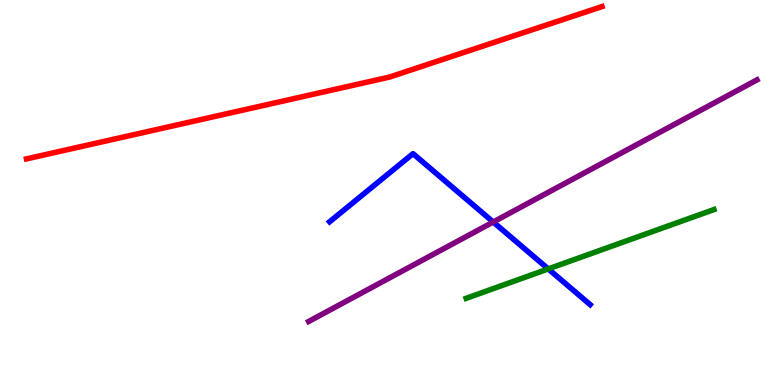[{'lines': ['blue', 'red'], 'intersections': []}, {'lines': ['green', 'red'], 'intersections': []}, {'lines': ['purple', 'red'], 'intersections': []}, {'lines': ['blue', 'green'], 'intersections': [{'x': 7.07, 'y': 3.02}]}, {'lines': ['blue', 'purple'], 'intersections': [{'x': 6.36, 'y': 4.23}]}, {'lines': ['green', 'purple'], 'intersections': []}]